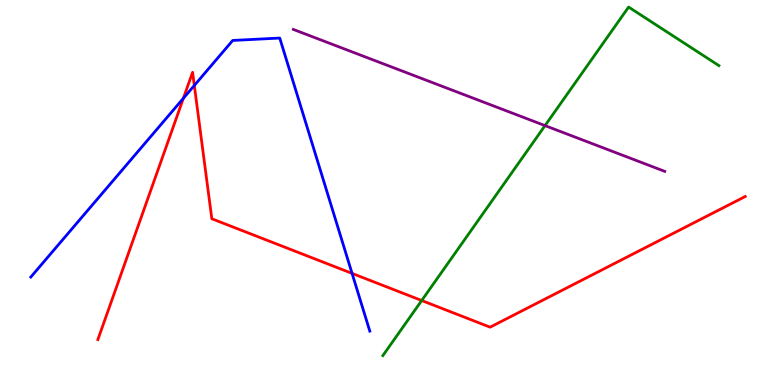[{'lines': ['blue', 'red'], 'intersections': [{'x': 2.37, 'y': 7.45}, {'x': 2.51, 'y': 7.78}, {'x': 4.54, 'y': 2.9}]}, {'lines': ['green', 'red'], 'intersections': [{'x': 5.44, 'y': 2.19}]}, {'lines': ['purple', 'red'], 'intersections': []}, {'lines': ['blue', 'green'], 'intersections': []}, {'lines': ['blue', 'purple'], 'intersections': []}, {'lines': ['green', 'purple'], 'intersections': [{'x': 7.03, 'y': 6.74}]}]